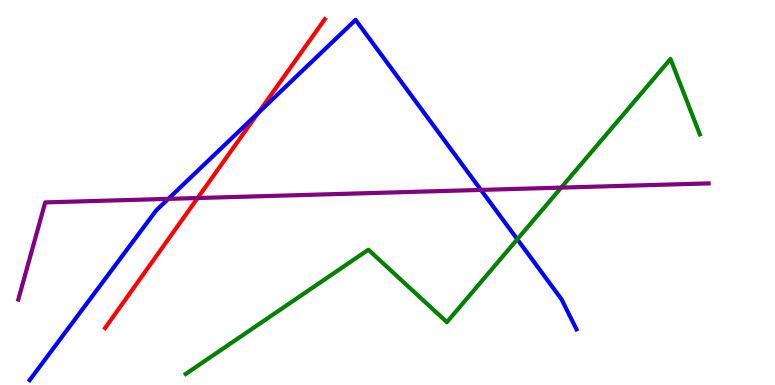[{'lines': ['blue', 'red'], 'intersections': [{'x': 3.33, 'y': 7.06}]}, {'lines': ['green', 'red'], 'intersections': []}, {'lines': ['purple', 'red'], 'intersections': [{'x': 2.55, 'y': 4.86}]}, {'lines': ['blue', 'green'], 'intersections': [{'x': 6.67, 'y': 3.79}]}, {'lines': ['blue', 'purple'], 'intersections': [{'x': 2.17, 'y': 4.83}, {'x': 6.21, 'y': 5.07}]}, {'lines': ['green', 'purple'], 'intersections': [{'x': 7.24, 'y': 5.13}]}]